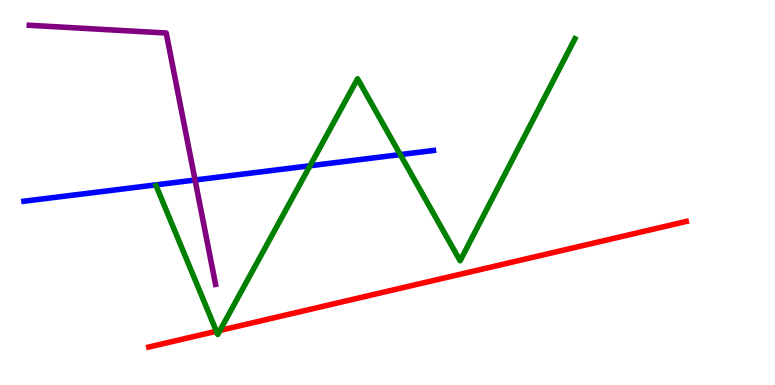[{'lines': ['blue', 'red'], 'intersections': []}, {'lines': ['green', 'red'], 'intersections': [{'x': 2.79, 'y': 1.4}, {'x': 2.84, 'y': 1.42}]}, {'lines': ['purple', 'red'], 'intersections': []}, {'lines': ['blue', 'green'], 'intersections': [{'x': 4.0, 'y': 5.69}, {'x': 5.17, 'y': 5.98}]}, {'lines': ['blue', 'purple'], 'intersections': [{'x': 2.52, 'y': 5.32}]}, {'lines': ['green', 'purple'], 'intersections': []}]